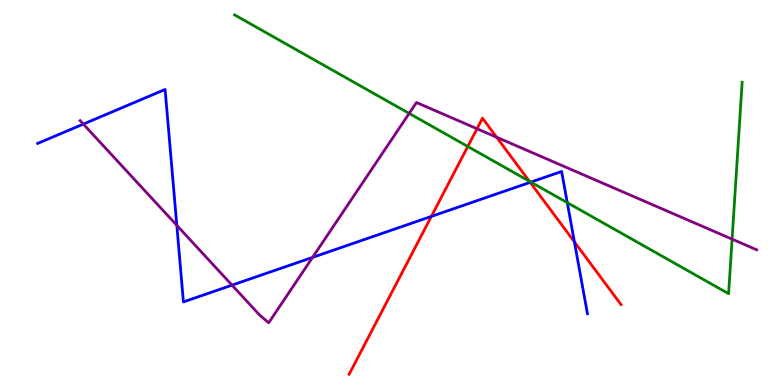[{'lines': ['blue', 'red'], 'intersections': [{'x': 5.57, 'y': 4.38}, {'x': 6.84, 'y': 5.26}, {'x': 7.41, 'y': 3.72}]}, {'lines': ['green', 'red'], 'intersections': [{'x': 6.04, 'y': 6.19}, {'x': 6.83, 'y': 5.29}]}, {'lines': ['purple', 'red'], 'intersections': [{'x': 6.16, 'y': 6.66}, {'x': 6.41, 'y': 6.44}]}, {'lines': ['blue', 'green'], 'intersections': [{'x': 6.85, 'y': 5.27}, {'x': 7.32, 'y': 4.74}]}, {'lines': ['blue', 'purple'], 'intersections': [{'x': 1.08, 'y': 6.78}, {'x': 2.28, 'y': 4.15}, {'x': 2.99, 'y': 2.59}, {'x': 4.03, 'y': 3.31}]}, {'lines': ['green', 'purple'], 'intersections': [{'x': 5.28, 'y': 7.05}, {'x': 9.45, 'y': 3.79}]}]